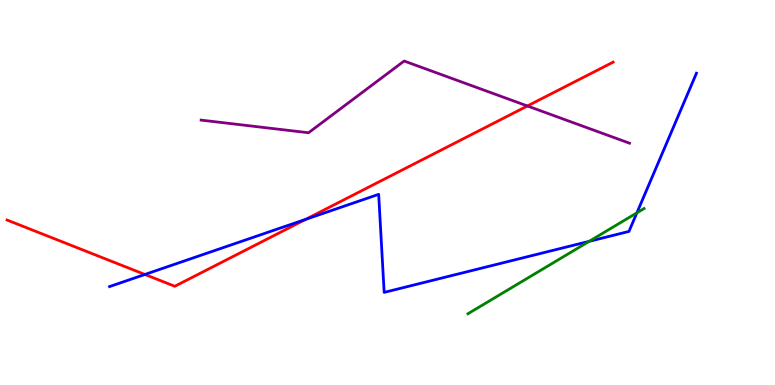[{'lines': ['blue', 'red'], 'intersections': [{'x': 1.87, 'y': 2.87}, {'x': 3.94, 'y': 4.3}]}, {'lines': ['green', 'red'], 'intersections': []}, {'lines': ['purple', 'red'], 'intersections': [{'x': 6.81, 'y': 7.25}]}, {'lines': ['blue', 'green'], 'intersections': [{'x': 7.6, 'y': 3.73}, {'x': 8.22, 'y': 4.47}]}, {'lines': ['blue', 'purple'], 'intersections': []}, {'lines': ['green', 'purple'], 'intersections': []}]